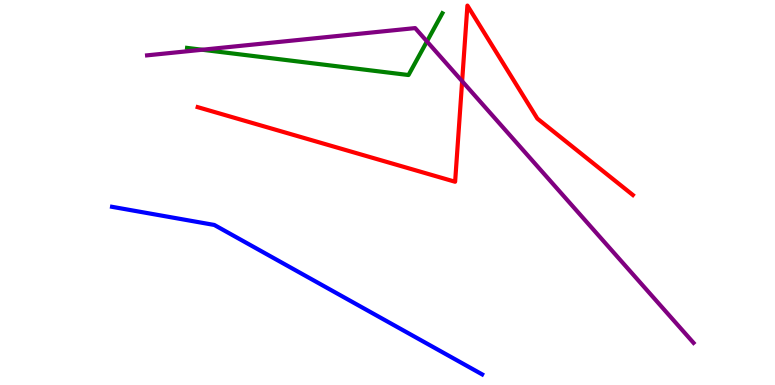[{'lines': ['blue', 'red'], 'intersections': []}, {'lines': ['green', 'red'], 'intersections': []}, {'lines': ['purple', 'red'], 'intersections': [{'x': 5.96, 'y': 7.89}]}, {'lines': ['blue', 'green'], 'intersections': []}, {'lines': ['blue', 'purple'], 'intersections': []}, {'lines': ['green', 'purple'], 'intersections': [{'x': 2.61, 'y': 8.71}, {'x': 5.51, 'y': 8.92}]}]